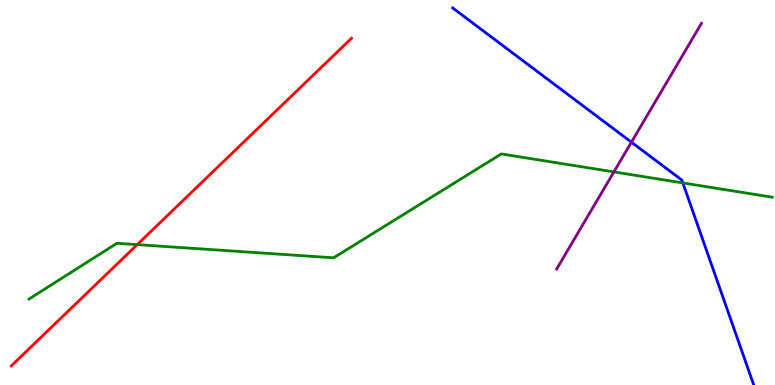[{'lines': ['blue', 'red'], 'intersections': []}, {'lines': ['green', 'red'], 'intersections': [{'x': 1.77, 'y': 3.65}]}, {'lines': ['purple', 'red'], 'intersections': []}, {'lines': ['blue', 'green'], 'intersections': [{'x': 8.81, 'y': 5.25}]}, {'lines': ['blue', 'purple'], 'intersections': [{'x': 8.15, 'y': 6.31}]}, {'lines': ['green', 'purple'], 'intersections': [{'x': 7.92, 'y': 5.53}]}]